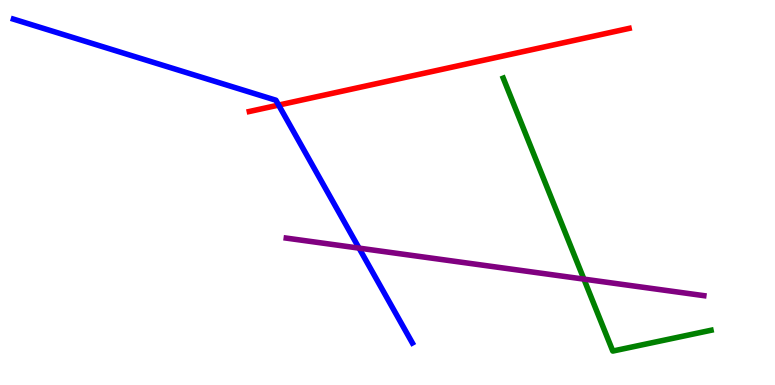[{'lines': ['blue', 'red'], 'intersections': [{'x': 3.6, 'y': 7.27}]}, {'lines': ['green', 'red'], 'intersections': []}, {'lines': ['purple', 'red'], 'intersections': []}, {'lines': ['blue', 'green'], 'intersections': []}, {'lines': ['blue', 'purple'], 'intersections': [{'x': 4.63, 'y': 3.56}]}, {'lines': ['green', 'purple'], 'intersections': [{'x': 7.53, 'y': 2.75}]}]